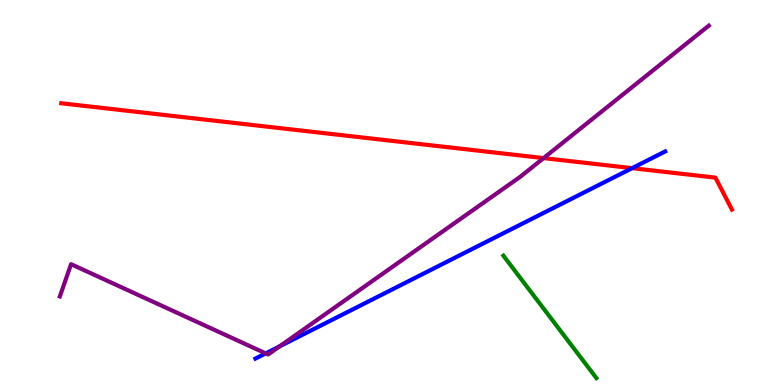[{'lines': ['blue', 'red'], 'intersections': [{'x': 8.16, 'y': 5.63}]}, {'lines': ['green', 'red'], 'intersections': []}, {'lines': ['purple', 'red'], 'intersections': [{'x': 7.01, 'y': 5.89}]}, {'lines': ['blue', 'green'], 'intersections': []}, {'lines': ['blue', 'purple'], 'intersections': [{'x': 3.43, 'y': 0.821}, {'x': 3.61, 'y': 1.0}]}, {'lines': ['green', 'purple'], 'intersections': []}]